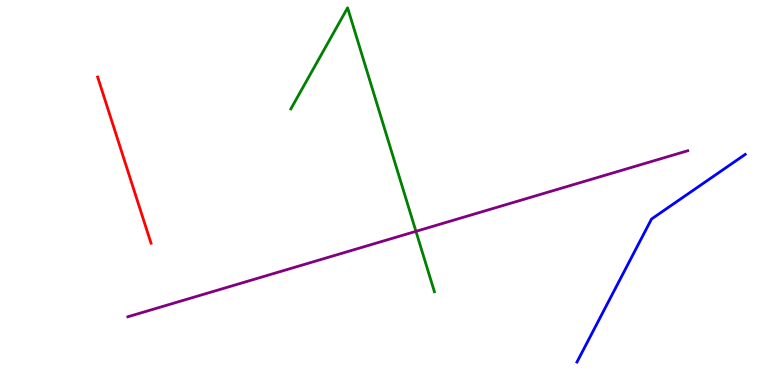[{'lines': ['blue', 'red'], 'intersections': []}, {'lines': ['green', 'red'], 'intersections': []}, {'lines': ['purple', 'red'], 'intersections': []}, {'lines': ['blue', 'green'], 'intersections': []}, {'lines': ['blue', 'purple'], 'intersections': []}, {'lines': ['green', 'purple'], 'intersections': [{'x': 5.37, 'y': 3.99}]}]